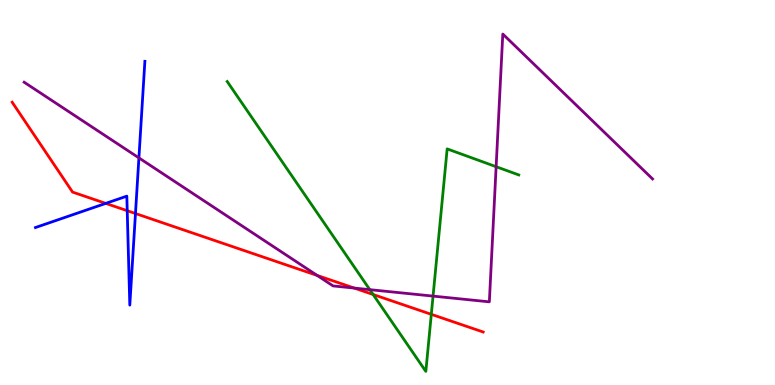[{'lines': ['blue', 'red'], 'intersections': [{'x': 1.36, 'y': 4.72}, {'x': 1.64, 'y': 4.53}, {'x': 1.75, 'y': 4.45}]}, {'lines': ['green', 'red'], 'intersections': [{'x': 4.81, 'y': 2.35}, {'x': 5.57, 'y': 1.84}]}, {'lines': ['purple', 'red'], 'intersections': [{'x': 4.09, 'y': 2.85}, {'x': 4.57, 'y': 2.52}]}, {'lines': ['blue', 'green'], 'intersections': []}, {'lines': ['blue', 'purple'], 'intersections': [{'x': 1.79, 'y': 5.9}]}, {'lines': ['green', 'purple'], 'intersections': [{'x': 4.77, 'y': 2.48}, {'x': 5.59, 'y': 2.31}, {'x': 6.4, 'y': 5.67}]}]